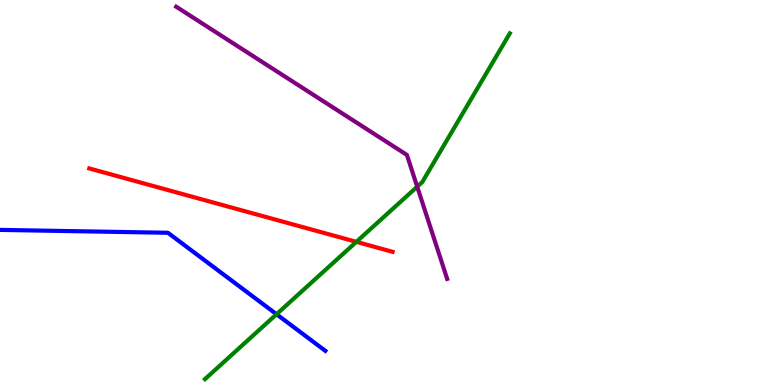[{'lines': ['blue', 'red'], 'intersections': []}, {'lines': ['green', 'red'], 'intersections': [{'x': 4.6, 'y': 3.72}]}, {'lines': ['purple', 'red'], 'intersections': []}, {'lines': ['blue', 'green'], 'intersections': [{'x': 3.57, 'y': 1.84}]}, {'lines': ['blue', 'purple'], 'intersections': []}, {'lines': ['green', 'purple'], 'intersections': [{'x': 5.38, 'y': 5.15}]}]